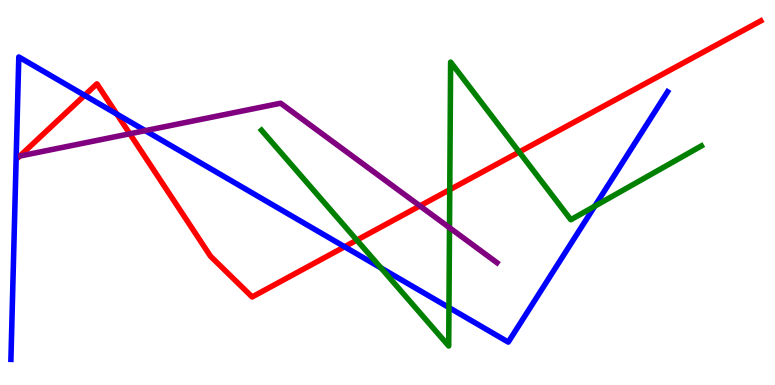[{'lines': ['blue', 'red'], 'intersections': [{'x': 1.09, 'y': 7.52}, {'x': 1.51, 'y': 7.04}, {'x': 4.45, 'y': 3.59}]}, {'lines': ['green', 'red'], 'intersections': [{'x': 4.6, 'y': 3.76}, {'x': 5.8, 'y': 5.07}, {'x': 6.7, 'y': 6.05}]}, {'lines': ['purple', 'red'], 'intersections': [{'x': 1.68, 'y': 6.53}, {'x': 5.42, 'y': 4.65}]}, {'lines': ['blue', 'green'], 'intersections': [{'x': 4.92, 'y': 3.04}, {'x': 5.79, 'y': 2.01}, {'x': 7.67, 'y': 4.64}]}, {'lines': ['blue', 'purple'], 'intersections': [{'x': 1.87, 'y': 6.61}]}, {'lines': ['green', 'purple'], 'intersections': [{'x': 5.8, 'y': 4.09}]}]